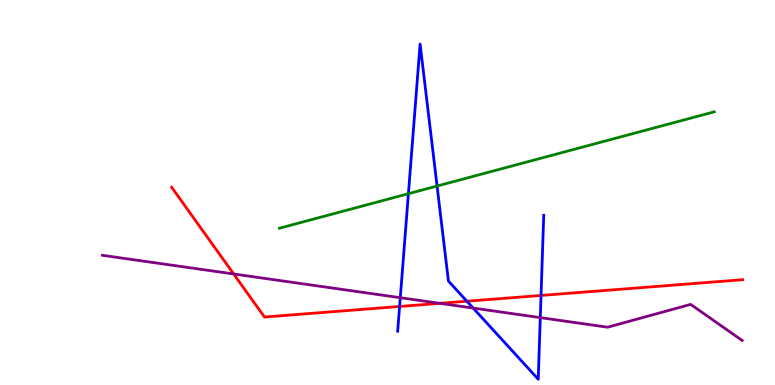[{'lines': ['blue', 'red'], 'intersections': [{'x': 5.16, 'y': 2.04}, {'x': 6.02, 'y': 2.18}, {'x': 6.98, 'y': 2.33}]}, {'lines': ['green', 'red'], 'intersections': []}, {'lines': ['purple', 'red'], 'intersections': [{'x': 3.02, 'y': 2.88}, {'x': 5.68, 'y': 2.12}]}, {'lines': ['blue', 'green'], 'intersections': [{'x': 5.27, 'y': 4.97}, {'x': 5.64, 'y': 5.17}]}, {'lines': ['blue', 'purple'], 'intersections': [{'x': 5.16, 'y': 2.27}, {'x': 6.11, 'y': 2.0}, {'x': 6.97, 'y': 1.75}]}, {'lines': ['green', 'purple'], 'intersections': []}]